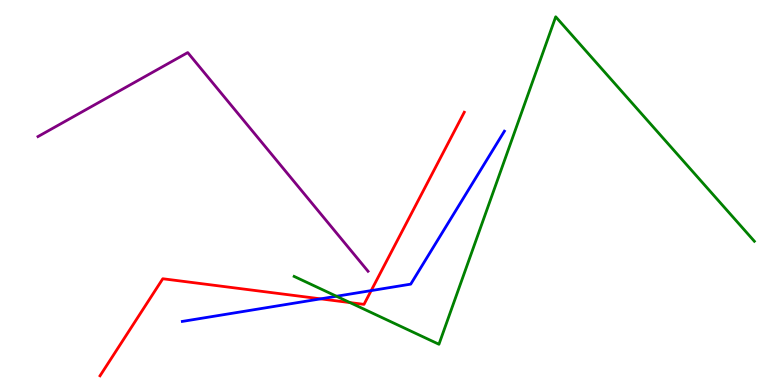[{'lines': ['blue', 'red'], 'intersections': [{'x': 4.14, 'y': 2.24}, {'x': 4.79, 'y': 2.45}]}, {'lines': ['green', 'red'], 'intersections': [{'x': 4.52, 'y': 2.14}]}, {'lines': ['purple', 'red'], 'intersections': []}, {'lines': ['blue', 'green'], 'intersections': [{'x': 4.34, 'y': 2.3}]}, {'lines': ['blue', 'purple'], 'intersections': []}, {'lines': ['green', 'purple'], 'intersections': []}]